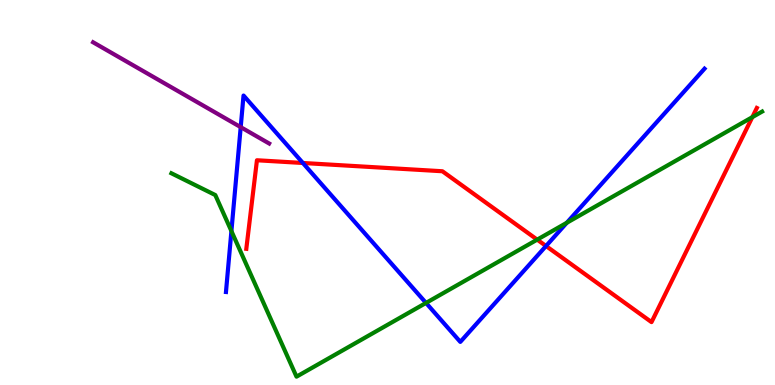[{'lines': ['blue', 'red'], 'intersections': [{'x': 3.91, 'y': 5.77}, {'x': 7.05, 'y': 3.61}]}, {'lines': ['green', 'red'], 'intersections': [{'x': 6.93, 'y': 3.78}, {'x': 9.71, 'y': 6.96}]}, {'lines': ['purple', 'red'], 'intersections': []}, {'lines': ['blue', 'green'], 'intersections': [{'x': 2.99, 'y': 4.0}, {'x': 5.5, 'y': 2.13}, {'x': 7.31, 'y': 4.21}]}, {'lines': ['blue', 'purple'], 'intersections': [{'x': 3.11, 'y': 6.7}]}, {'lines': ['green', 'purple'], 'intersections': []}]